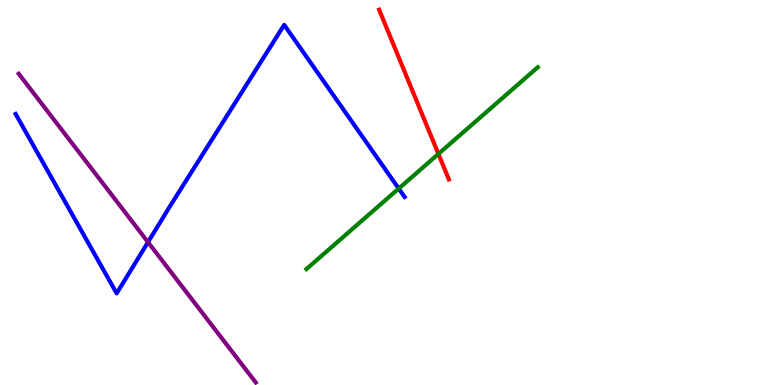[{'lines': ['blue', 'red'], 'intersections': []}, {'lines': ['green', 'red'], 'intersections': [{'x': 5.66, 'y': 6.0}]}, {'lines': ['purple', 'red'], 'intersections': []}, {'lines': ['blue', 'green'], 'intersections': [{'x': 5.14, 'y': 5.1}]}, {'lines': ['blue', 'purple'], 'intersections': [{'x': 1.91, 'y': 3.71}]}, {'lines': ['green', 'purple'], 'intersections': []}]